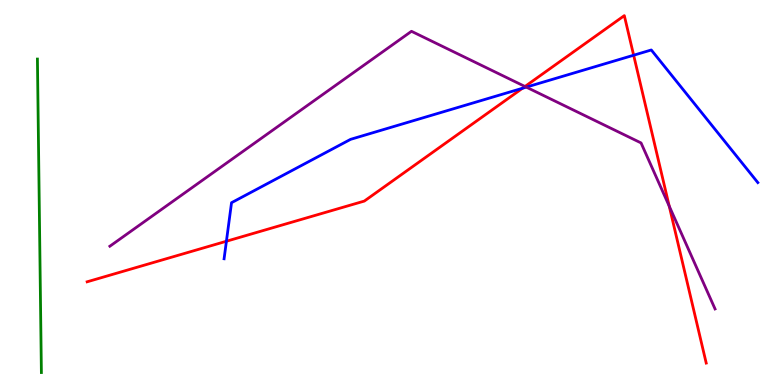[{'lines': ['blue', 'red'], 'intersections': [{'x': 2.92, 'y': 3.73}, {'x': 6.74, 'y': 7.71}, {'x': 8.18, 'y': 8.57}]}, {'lines': ['green', 'red'], 'intersections': []}, {'lines': ['purple', 'red'], 'intersections': [{'x': 6.77, 'y': 7.75}, {'x': 8.64, 'y': 4.65}]}, {'lines': ['blue', 'green'], 'intersections': []}, {'lines': ['blue', 'purple'], 'intersections': [{'x': 6.79, 'y': 7.74}]}, {'lines': ['green', 'purple'], 'intersections': []}]